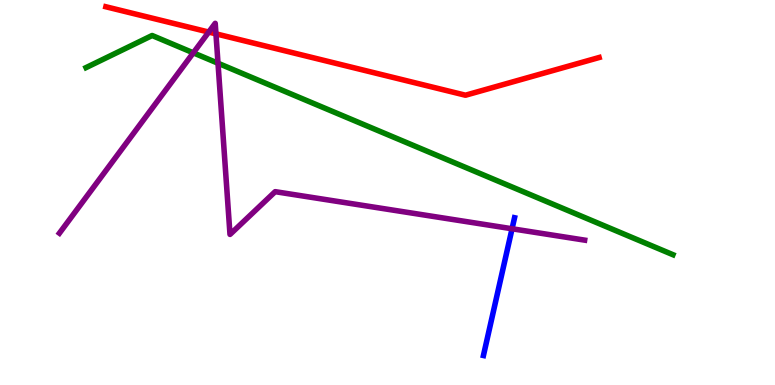[{'lines': ['blue', 'red'], 'intersections': []}, {'lines': ['green', 'red'], 'intersections': []}, {'lines': ['purple', 'red'], 'intersections': [{'x': 2.69, 'y': 9.17}, {'x': 2.79, 'y': 9.12}]}, {'lines': ['blue', 'green'], 'intersections': []}, {'lines': ['blue', 'purple'], 'intersections': [{'x': 6.61, 'y': 4.06}]}, {'lines': ['green', 'purple'], 'intersections': [{'x': 2.49, 'y': 8.63}, {'x': 2.81, 'y': 8.36}]}]